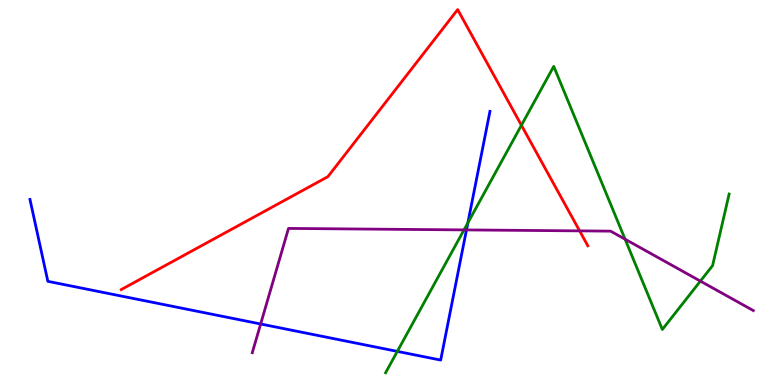[{'lines': ['blue', 'red'], 'intersections': []}, {'lines': ['green', 'red'], 'intersections': [{'x': 6.73, 'y': 6.75}]}, {'lines': ['purple', 'red'], 'intersections': [{'x': 7.48, 'y': 4.0}]}, {'lines': ['blue', 'green'], 'intersections': [{'x': 5.13, 'y': 0.873}, {'x': 6.04, 'y': 4.21}]}, {'lines': ['blue', 'purple'], 'intersections': [{'x': 3.36, 'y': 1.58}, {'x': 6.02, 'y': 4.03}]}, {'lines': ['green', 'purple'], 'intersections': [{'x': 5.99, 'y': 4.03}, {'x': 8.07, 'y': 3.79}, {'x': 9.04, 'y': 2.7}]}]